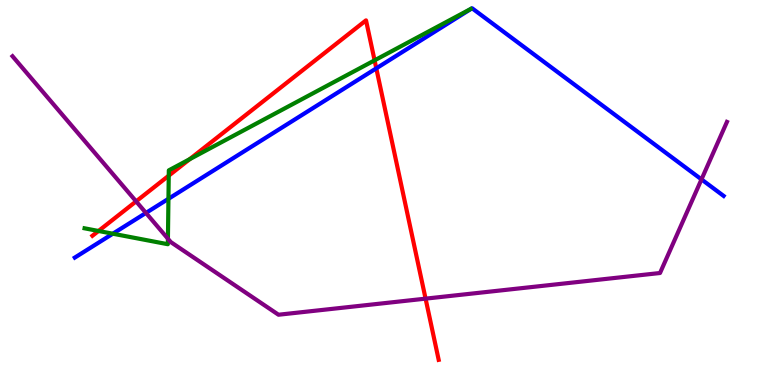[{'lines': ['blue', 'red'], 'intersections': [{'x': 4.86, 'y': 8.22}]}, {'lines': ['green', 'red'], 'intersections': [{'x': 1.27, 'y': 4.0}, {'x': 2.18, 'y': 5.44}, {'x': 2.45, 'y': 5.86}, {'x': 4.83, 'y': 8.43}]}, {'lines': ['purple', 'red'], 'intersections': [{'x': 1.76, 'y': 4.77}, {'x': 5.49, 'y': 2.24}]}, {'lines': ['blue', 'green'], 'intersections': [{'x': 1.46, 'y': 3.93}, {'x': 2.17, 'y': 4.84}]}, {'lines': ['blue', 'purple'], 'intersections': [{'x': 1.88, 'y': 4.47}, {'x': 9.05, 'y': 5.34}]}, {'lines': ['green', 'purple'], 'intersections': [{'x': 2.17, 'y': 3.8}]}]